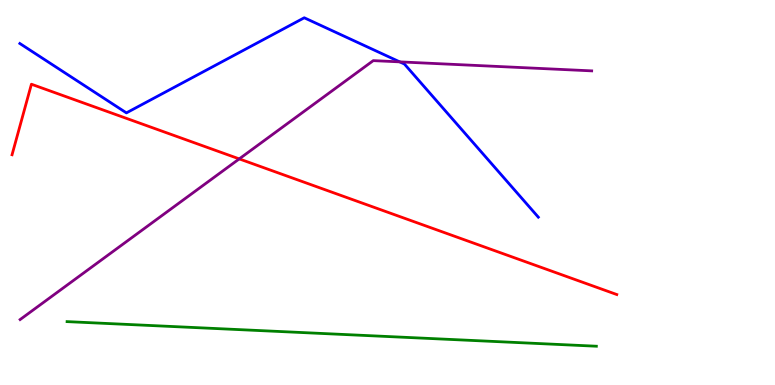[{'lines': ['blue', 'red'], 'intersections': []}, {'lines': ['green', 'red'], 'intersections': []}, {'lines': ['purple', 'red'], 'intersections': [{'x': 3.09, 'y': 5.87}]}, {'lines': ['blue', 'green'], 'intersections': []}, {'lines': ['blue', 'purple'], 'intersections': [{'x': 5.16, 'y': 8.39}]}, {'lines': ['green', 'purple'], 'intersections': []}]